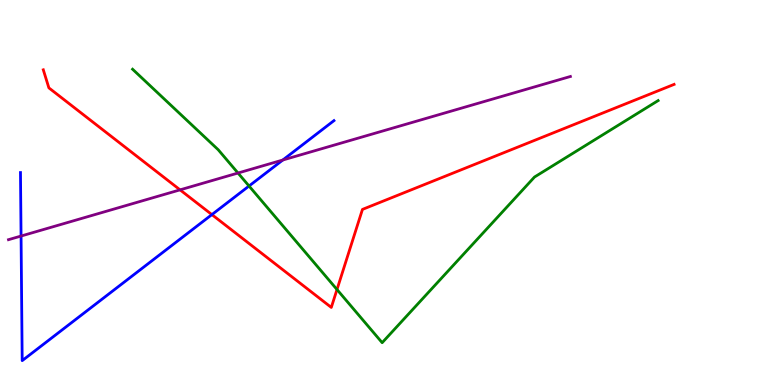[{'lines': ['blue', 'red'], 'intersections': [{'x': 2.73, 'y': 4.43}]}, {'lines': ['green', 'red'], 'intersections': [{'x': 4.35, 'y': 2.48}]}, {'lines': ['purple', 'red'], 'intersections': [{'x': 2.32, 'y': 5.07}]}, {'lines': ['blue', 'green'], 'intersections': [{'x': 3.21, 'y': 5.17}]}, {'lines': ['blue', 'purple'], 'intersections': [{'x': 0.272, 'y': 3.87}, {'x': 3.65, 'y': 5.84}]}, {'lines': ['green', 'purple'], 'intersections': [{'x': 3.07, 'y': 5.51}]}]